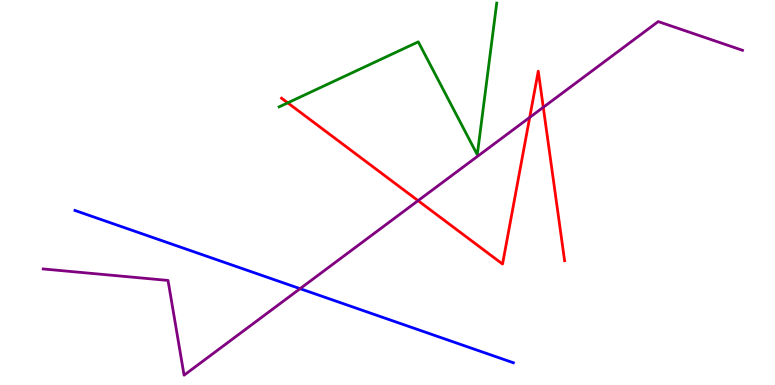[{'lines': ['blue', 'red'], 'intersections': []}, {'lines': ['green', 'red'], 'intersections': [{'x': 3.71, 'y': 7.33}]}, {'lines': ['purple', 'red'], 'intersections': [{'x': 5.39, 'y': 4.79}, {'x': 6.83, 'y': 6.95}, {'x': 7.01, 'y': 7.21}]}, {'lines': ['blue', 'green'], 'intersections': []}, {'lines': ['blue', 'purple'], 'intersections': [{'x': 3.87, 'y': 2.5}]}, {'lines': ['green', 'purple'], 'intersections': []}]